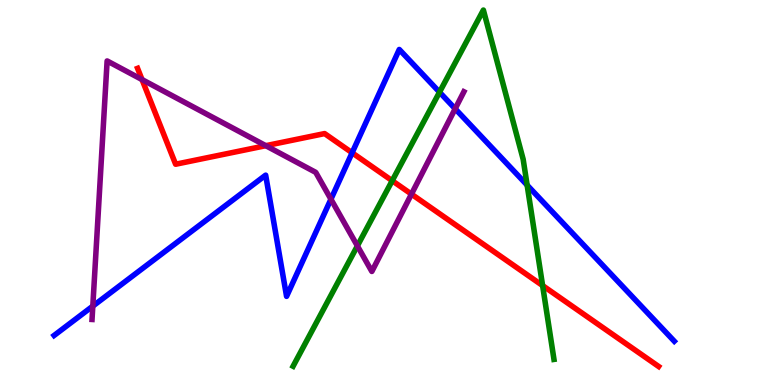[{'lines': ['blue', 'red'], 'intersections': [{'x': 4.54, 'y': 6.03}]}, {'lines': ['green', 'red'], 'intersections': [{'x': 5.06, 'y': 5.31}, {'x': 7.0, 'y': 2.58}]}, {'lines': ['purple', 'red'], 'intersections': [{'x': 1.83, 'y': 7.93}, {'x': 3.43, 'y': 6.22}, {'x': 5.31, 'y': 4.96}]}, {'lines': ['blue', 'green'], 'intersections': [{'x': 5.67, 'y': 7.61}, {'x': 6.8, 'y': 5.19}]}, {'lines': ['blue', 'purple'], 'intersections': [{'x': 1.2, 'y': 2.05}, {'x': 4.27, 'y': 4.83}, {'x': 5.87, 'y': 7.17}]}, {'lines': ['green', 'purple'], 'intersections': [{'x': 4.61, 'y': 3.61}]}]